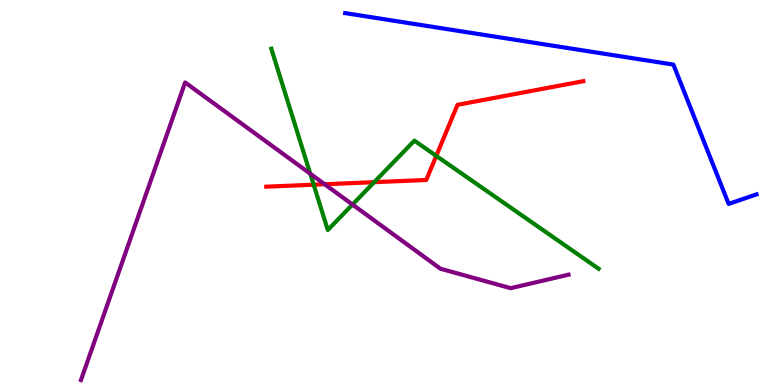[{'lines': ['blue', 'red'], 'intersections': []}, {'lines': ['green', 'red'], 'intersections': [{'x': 4.05, 'y': 5.2}, {'x': 4.83, 'y': 5.27}, {'x': 5.63, 'y': 5.95}]}, {'lines': ['purple', 'red'], 'intersections': [{'x': 4.19, 'y': 5.21}]}, {'lines': ['blue', 'green'], 'intersections': []}, {'lines': ['blue', 'purple'], 'intersections': []}, {'lines': ['green', 'purple'], 'intersections': [{'x': 4.0, 'y': 5.49}, {'x': 4.55, 'y': 4.69}]}]